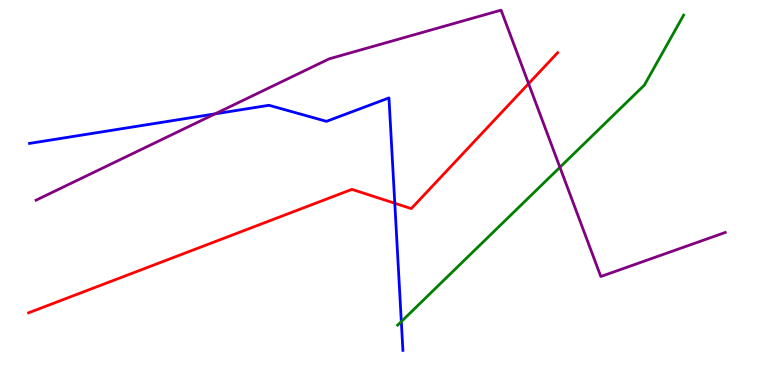[{'lines': ['blue', 'red'], 'intersections': [{'x': 5.09, 'y': 4.72}]}, {'lines': ['green', 'red'], 'intersections': []}, {'lines': ['purple', 'red'], 'intersections': [{'x': 6.82, 'y': 7.83}]}, {'lines': ['blue', 'green'], 'intersections': [{'x': 5.18, 'y': 1.65}]}, {'lines': ['blue', 'purple'], 'intersections': [{'x': 2.78, 'y': 7.04}]}, {'lines': ['green', 'purple'], 'intersections': [{'x': 7.22, 'y': 5.65}]}]